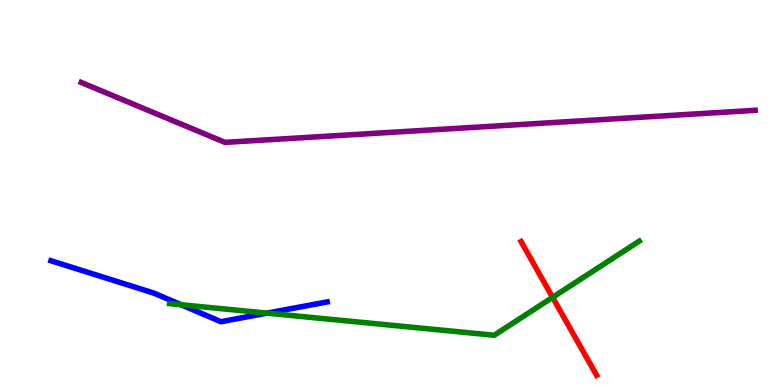[{'lines': ['blue', 'red'], 'intersections': []}, {'lines': ['green', 'red'], 'intersections': [{'x': 7.13, 'y': 2.28}]}, {'lines': ['purple', 'red'], 'intersections': []}, {'lines': ['blue', 'green'], 'intersections': [{'x': 2.34, 'y': 2.08}, {'x': 3.45, 'y': 1.87}]}, {'lines': ['blue', 'purple'], 'intersections': []}, {'lines': ['green', 'purple'], 'intersections': []}]